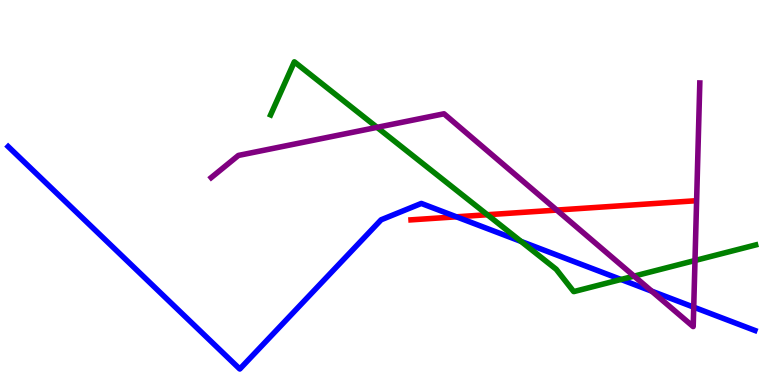[{'lines': ['blue', 'red'], 'intersections': [{'x': 5.89, 'y': 4.37}]}, {'lines': ['green', 'red'], 'intersections': [{'x': 6.29, 'y': 4.42}]}, {'lines': ['purple', 'red'], 'intersections': [{'x': 7.18, 'y': 4.54}]}, {'lines': ['blue', 'green'], 'intersections': [{'x': 6.72, 'y': 3.73}, {'x': 8.01, 'y': 2.74}]}, {'lines': ['blue', 'purple'], 'intersections': [{'x': 8.41, 'y': 2.44}, {'x': 8.95, 'y': 2.02}]}, {'lines': ['green', 'purple'], 'intersections': [{'x': 4.87, 'y': 6.69}, {'x': 8.18, 'y': 2.83}, {'x': 8.97, 'y': 3.23}]}]